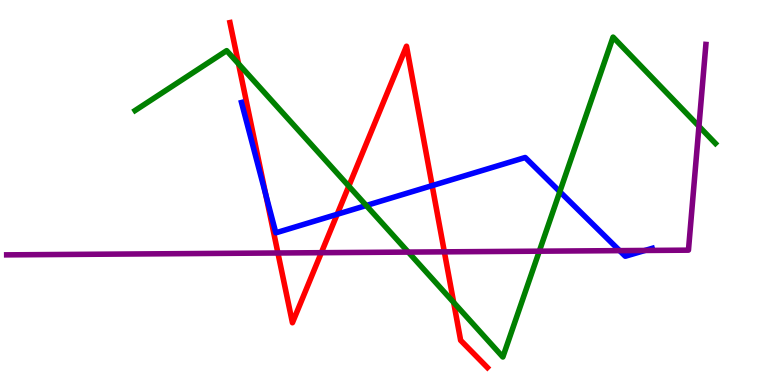[{'lines': ['blue', 'red'], 'intersections': [{'x': 3.43, 'y': 4.95}, {'x': 4.35, 'y': 4.43}, {'x': 5.58, 'y': 5.18}]}, {'lines': ['green', 'red'], 'intersections': [{'x': 3.08, 'y': 8.34}, {'x': 4.5, 'y': 5.17}, {'x': 5.85, 'y': 2.14}]}, {'lines': ['purple', 'red'], 'intersections': [{'x': 3.59, 'y': 3.43}, {'x': 4.15, 'y': 3.44}, {'x': 5.73, 'y': 3.46}]}, {'lines': ['blue', 'green'], 'intersections': [{'x': 4.73, 'y': 4.66}, {'x': 7.22, 'y': 5.02}]}, {'lines': ['blue', 'purple'], 'intersections': [{'x': 7.99, 'y': 3.49}, {'x': 8.32, 'y': 3.49}]}, {'lines': ['green', 'purple'], 'intersections': [{'x': 5.27, 'y': 3.45}, {'x': 6.96, 'y': 3.48}, {'x': 9.02, 'y': 6.72}]}]